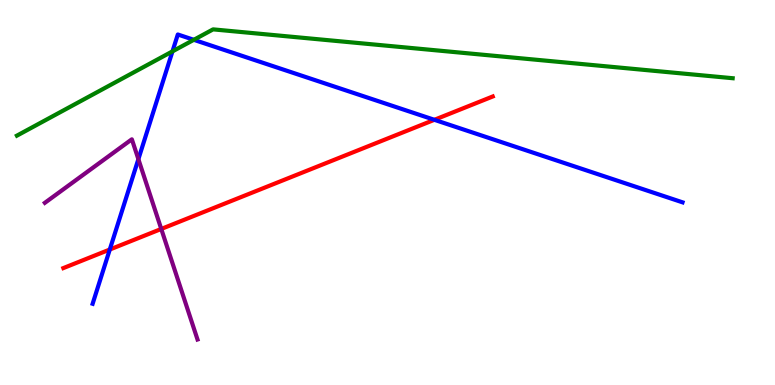[{'lines': ['blue', 'red'], 'intersections': [{'x': 1.42, 'y': 3.52}, {'x': 5.6, 'y': 6.89}]}, {'lines': ['green', 'red'], 'intersections': []}, {'lines': ['purple', 'red'], 'intersections': [{'x': 2.08, 'y': 4.05}]}, {'lines': ['blue', 'green'], 'intersections': [{'x': 2.23, 'y': 8.67}, {'x': 2.5, 'y': 8.97}]}, {'lines': ['blue', 'purple'], 'intersections': [{'x': 1.79, 'y': 5.87}]}, {'lines': ['green', 'purple'], 'intersections': []}]